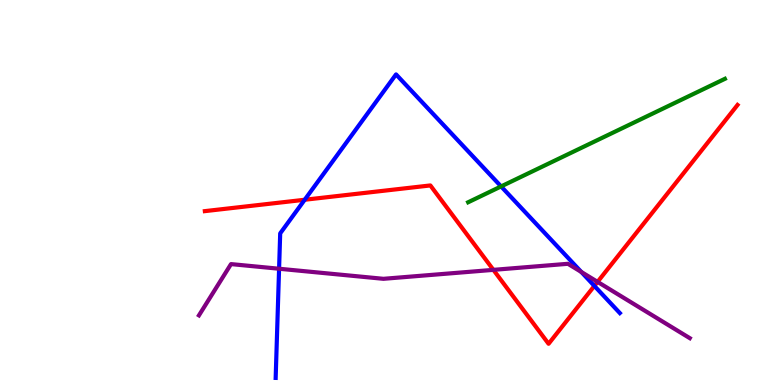[{'lines': ['blue', 'red'], 'intersections': [{'x': 3.93, 'y': 4.81}, {'x': 7.67, 'y': 2.57}]}, {'lines': ['green', 'red'], 'intersections': []}, {'lines': ['purple', 'red'], 'intersections': [{'x': 6.37, 'y': 2.99}, {'x': 7.71, 'y': 2.68}]}, {'lines': ['blue', 'green'], 'intersections': [{'x': 6.47, 'y': 5.16}]}, {'lines': ['blue', 'purple'], 'intersections': [{'x': 3.6, 'y': 3.02}, {'x': 7.5, 'y': 2.94}]}, {'lines': ['green', 'purple'], 'intersections': []}]